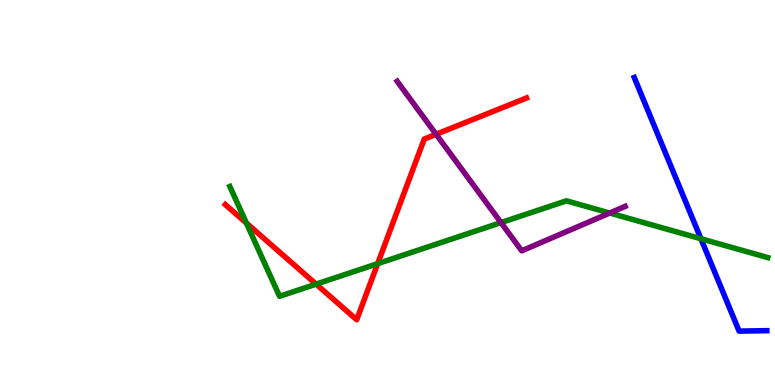[{'lines': ['blue', 'red'], 'intersections': []}, {'lines': ['green', 'red'], 'intersections': [{'x': 3.18, 'y': 4.21}, {'x': 4.08, 'y': 2.62}, {'x': 4.87, 'y': 3.15}]}, {'lines': ['purple', 'red'], 'intersections': [{'x': 5.63, 'y': 6.51}]}, {'lines': ['blue', 'green'], 'intersections': [{'x': 9.04, 'y': 3.8}]}, {'lines': ['blue', 'purple'], 'intersections': []}, {'lines': ['green', 'purple'], 'intersections': [{'x': 6.46, 'y': 4.22}, {'x': 7.87, 'y': 4.47}]}]